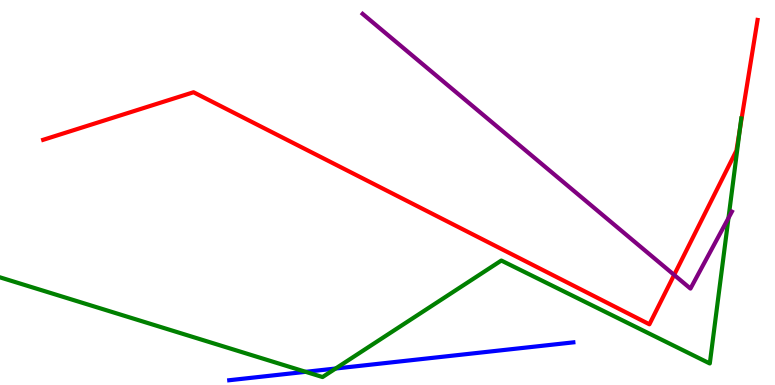[{'lines': ['blue', 'red'], 'intersections': []}, {'lines': ['green', 'red'], 'intersections': [{'x': 9.55, 'y': 6.64}]}, {'lines': ['purple', 'red'], 'intersections': [{'x': 8.7, 'y': 2.86}]}, {'lines': ['blue', 'green'], 'intersections': [{'x': 3.94, 'y': 0.342}, {'x': 4.33, 'y': 0.428}]}, {'lines': ['blue', 'purple'], 'intersections': []}, {'lines': ['green', 'purple'], 'intersections': [{'x': 9.4, 'y': 4.34}]}]